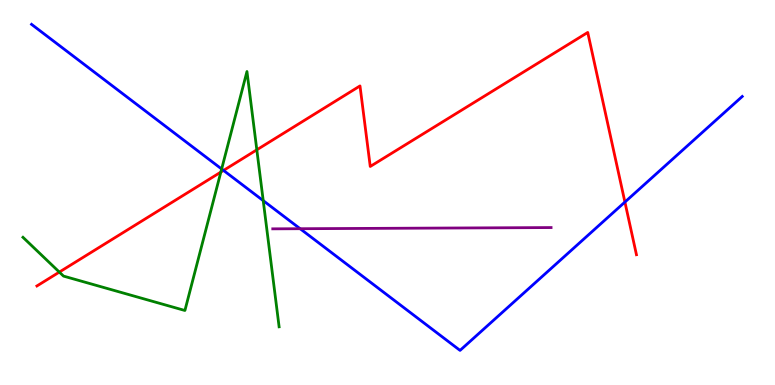[{'lines': ['blue', 'red'], 'intersections': [{'x': 2.88, 'y': 5.57}, {'x': 8.06, 'y': 4.75}]}, {'lines': ['green', 'red'], 'intersections': [{'x': 0.766, 'y': 2.93}, {'x': 2.85, 'y': 5.53}, {'x': 3.31, 'y': 6.11}]}, {'lines': ['purple', 'red'], 'intersections': []}, {'lines': ['blue', 'green'], 'intersections': [{'x': 2.86, 'y': 5.61}, {'x': 3.4, 'y': 4.79}]}, {'lines': ['blue', 'purple'], 'intersections': [{'x': 3.87, 'y': 4.06}]}, {'lines': ['green', 'purple'], 'intersections': []}]